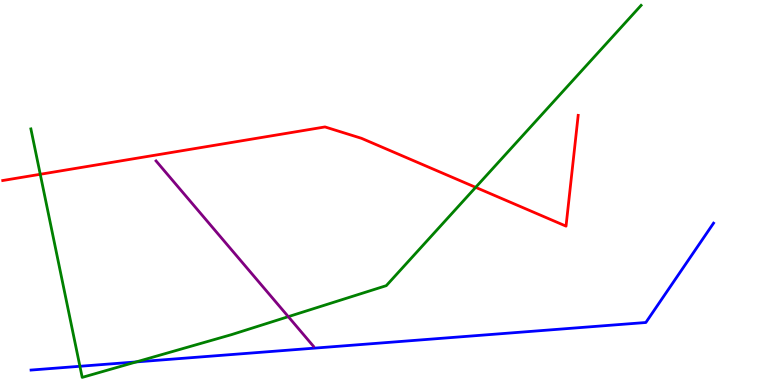[{'lines': ['blue', 'red'], 'intersections': []}, {'lines': ['green', 'red'], 'intersections': [{'x': 0.519, 'y': 5.47}, {'x': 6.14, 'y': 5.13}]}, {'lines': ['purple', 'red'], 'intersections': []}, {'lines': ['blue', 'green'], 'intersections': [{'x': 1.03, 'y': 0.486}, {'x': 1.76, 'y': 0.599}]}, {'lines': ['blue', 'purple'], 'intersections': []}, {'lines': ['green', 'purple'], 'intersections': [{'x': 3.72, 'y': 1.78}]}]